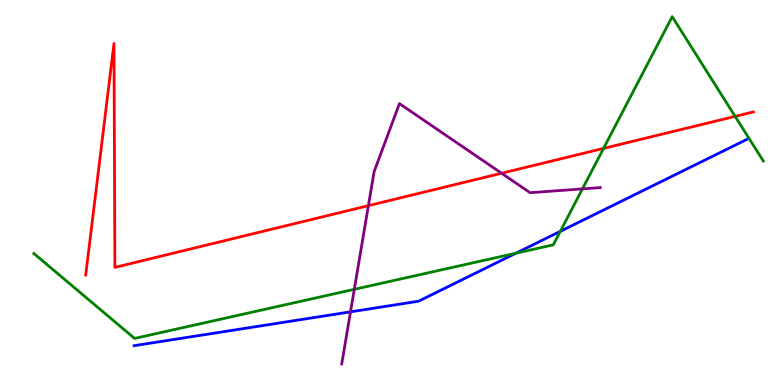[{'lines': ['blue', 'red'], 'intersections': []}, {'lines': ['green', 'red'], 'intersections': [{'x': 7.79, 'y': 6.15}, {'x': 9.49, 'y': 6.98}]}, {'lines': ['purple', 'red'], 'intersections': [{'x': 4.75, 'y': 4.66}, {'x': 6.47, 'y': 5.5}]}, {'lines': ['blue', 'green'], 'intersections': [{'x': 6.66, 'y': 3.42}, {'x': 7.23, 'y': 3.99}]}, {'lines': ['blue', 'purple'], 'intersections': [{'x': 4.52, 'y': 1.9}]}, {'lines': ['green', 'purple'], 'intersections': [{'x': 4.57, 'y': 2.48}, {'x': 7.52, 'y': 5.09}]}]